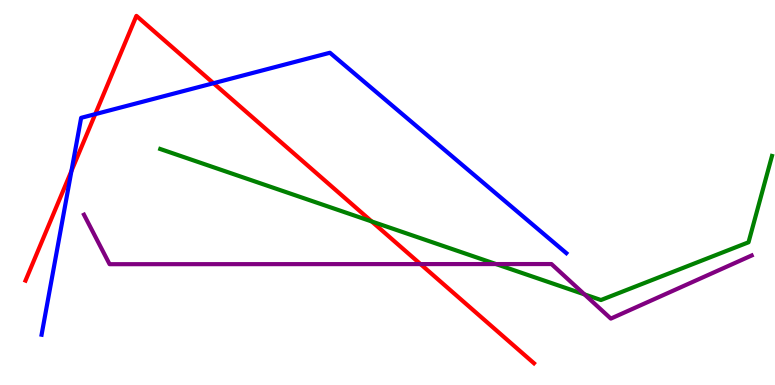[{'lines': ['blue', 'red'], 'intersections': [{'x': 0.922, 'y': 5.56}, {'x': 1.23, 'y': 7.04}, {'x': 2.75, 'y': 7.84}]}, {'lines': ['green', 'red'], 'intersections': [{'x': 4.8, 'y': 4.25}]}, {'lines': ['purple', 'red'], 'intersections': [{'x': 5.43, 'y': 3.14}]}, {'lines': ['blue', 'green'], 'intersections': []}, {'lines': ['blue', 'purple'], 'intersections': []}, {'lines': ['green', 'purple'], 'intersections': [{'x': 6.4, 'y': 3.14}, {'x': 7.54, 'y': 2.35}]}]